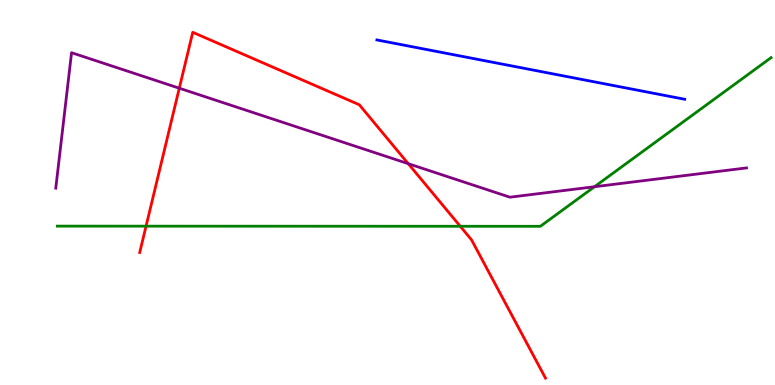[{'lines': ['blue', 'red'], 'intersections': []}, {'lines': ['green', 'red'], 'intersections': [{'x': 1.88, 'y': 4.13}, {'x': 5.94, 'y': 4.12}]}, {'lines': ['purple', 'red'], 'intersections': [{'x': 2.31, 'y': 7.71}, {'x': 5.27, 'y': 5.75}]}, {'lines': ['blue', 'green'], 'intersections': []}, {'lines': ['blue', 'purple'], 'intersections': []}, {'lines': ['green', 'purple'], 'intersections': [{'x': 7.67, 'y': 5.15}]}]